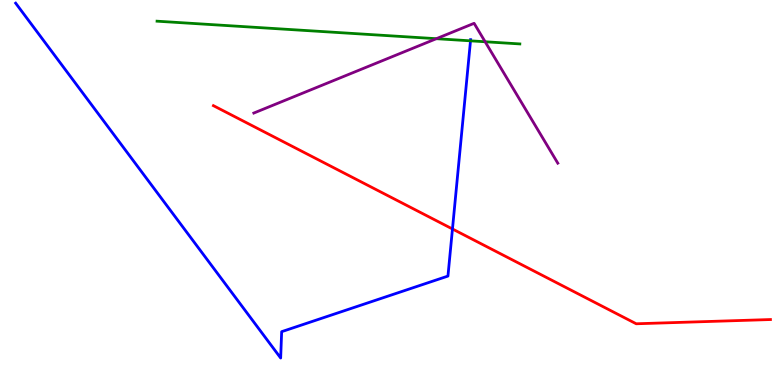[{'lines': ['blue', 'red'], 'intersections': [{'x': 5.84, 'y': 4.05}]}, {'lines': ['green', 'red'], 'intersections': []}, {'lines': ['purple', 'red'], 'intersections': []}, {'lines': ['blue', 'green'], 'intersections': [{'x': 6.07, 'y': 8.94}]}, {'lines': ['blue', 'purple'], 'intersections': []}, {'lines': ['green', 'purple'], 'intersections': [{'x': 5.63, 'y': 8.99}, {'x': 6.26, 'y': 8.92}]}]